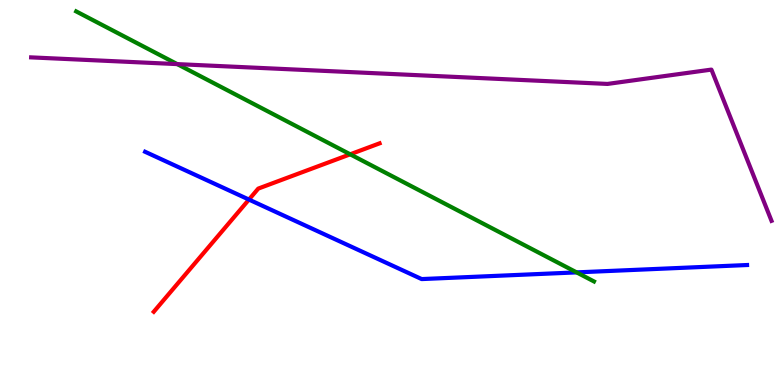[{'lines': ['blue', 'red'], 'intersections': [{'x': 3.21, 'y': 4.82}]}, {'lines': ['green', 'red'], 'intersections': [{'x': 4.52, 'y': 5.99}]}, {'lines': ['purple', 'red'], 'intersections': []}, {'lines': ['blue', 'green'], 'intersections': [{'x': 7.44, 'y': 2.93}]}, {'lines': ['blue', 'purple'], 'intersections': []}, {'lines': ['green', 'purple'], 'intersections': [{'x': 2.29, 'y': 8.33}]}]